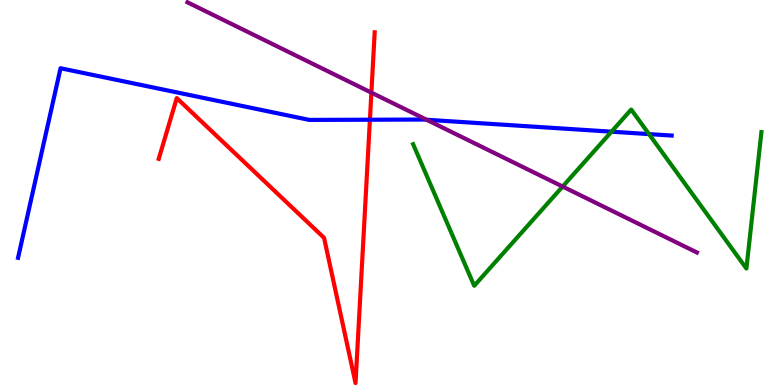[{'lines': ['blue', 'red'], 'intersections': [{'x': 4.77, 'y': 6.89}]}, {'lines': ['green', 'red'], 'intersections': []}, {'lines': ['purple', 'red'], 'intersections': [{'x': 4.79, 'y': 7.59}]}, {'lines': ['blue', 'green'], 'intersections': [{'x': 7.89, 'y': 6.58}, {'x': 8.37, 'y': 6.52}]}, {'lines': ['blue', 'purple'], 'intersections': [{'x': 5.5, 'y': 6.89}]}, {'lines': ['green', 'purple'], 'intersections': [{'x': 7.26, 'y': 5.15}]}]